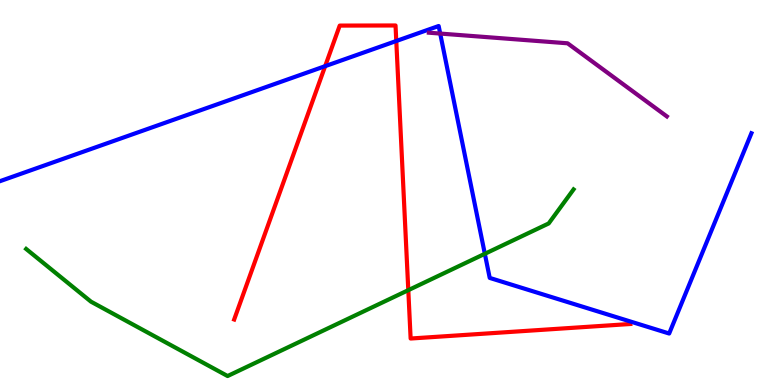[{'lines': ['blue', 'red'], 'intersections': [{'x': 4.2, 'y': 8.28}, {'x': 5.11, 'y': 8.93}]}, {'lines': ['green', 'red'], 'intersections': [{'x': 5.27, 'y': 2.46}]}, {'lines': ['purple', 'red'], 'intersections': []}, {'lines': ['blue', 'green'], 'intersections': [{'x': 6.26, 'y': 3.41}]}, {'lines': ['blue', 'purple'], 'intersections': [{'x': 5.68, 'y': 9.13}]}, {'lines': ['green', 'purple'], 'intersections': []}]